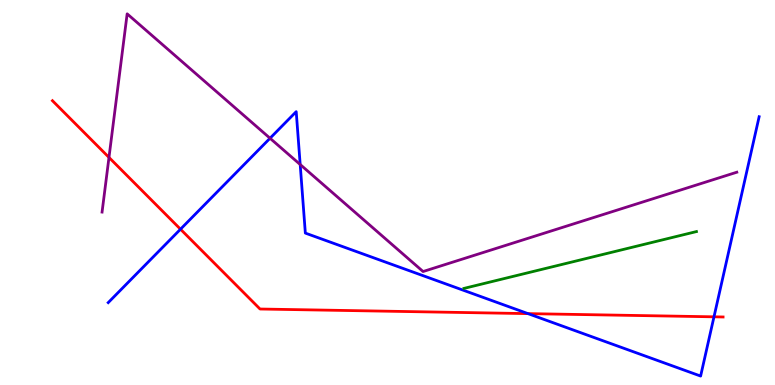[{'lines': ['blue', 'red'], 'intersections': [{'x': 2.33, 'y': 4.05}, {'x': 6.81, 'y': 1.85}, {'x': 9.21, 'y': 1.77}]}, {'lines': ['green', 'red'], 'intersections': []}, {'lines': ['purple', 'red'], 'intersections': [{'x': 1.41, 'y': 5.91}]}, {'lines': ['blue', 'green'], 'intersections': []}, {'lines': ['blue', 'purple'], 'intersections': [{'x': 3.48, 'y': 6.41}, {'x': 3.87, 'y': 5.73}]}, {'lines': ['green', 'purple'], 'intersections': []}]